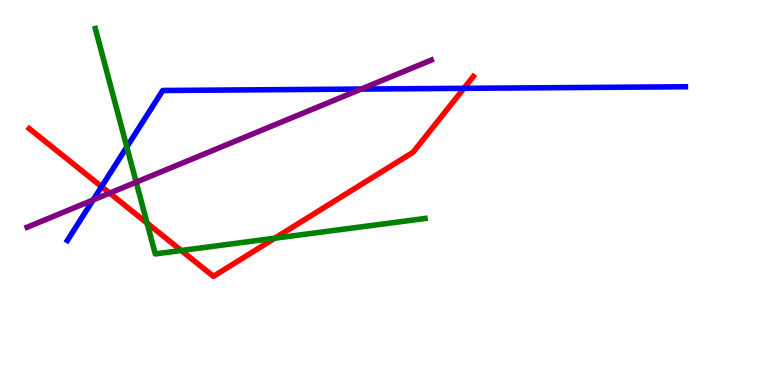[{'lines': ['blue', 'red'], 'intersections': [{'x': 1.31, 'y': 5.15}, {'x': 5.99, 'y': 7.71}]}, {'lines': ['green', 'red'], 'intersections': [{'x': 1.9, 'y': 4.21}, {'x': 2.34, 'y': 3.49}, {'x': 3.55, 'y': 3.81}]}, {'lines': ['purple', 'red'], 'intersections': [{'x': 1.42, 'y': 4.98}]}, {'lines': ['blue', 'green'], 'intersections': [{'x': 1.64, 'y': 6.18}]}, {'lines': ['blue', 'purple'], 'intersections': [{'x': 1.2, 'y': 4.81}, {'x': 4.66, 'y': 7.69}]}, {'lines': ['green', 'purple'], 'intersections': [{'x': 1.76, 'y': 5.27}]}]